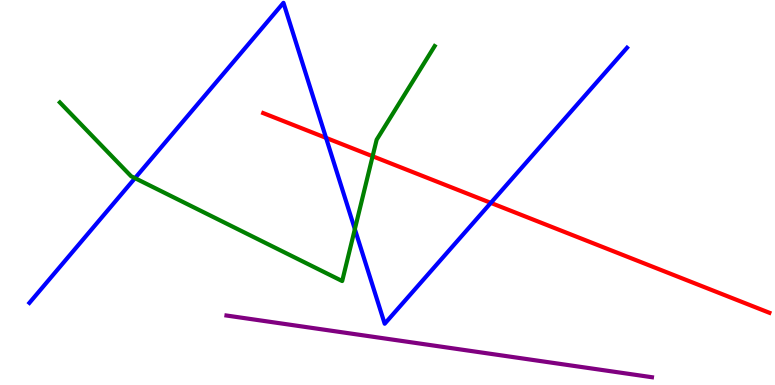[{'lines': ['blue', 'red'], 'intersections': [{'x': 4.21, 'y': 6.42}, {'x': 6.33, 'y': 4.73}]}, {'lines': ['green', 'red'], 'intersections': [{'x': 4.81, 'y': 5.94}]}, {'lines': ['purple', 'red'], 'intersections': []}, {'lines': ['blue', 'green'], 'intersections': [{'x': 1.74, 'y': 5.37}, {'x': 4.58, 'y': 4.05}]}, {'lines': ['blue', 'purple'], 'intersections': []}, {'lines': ['green', 'purple'], 'intersections': []}]